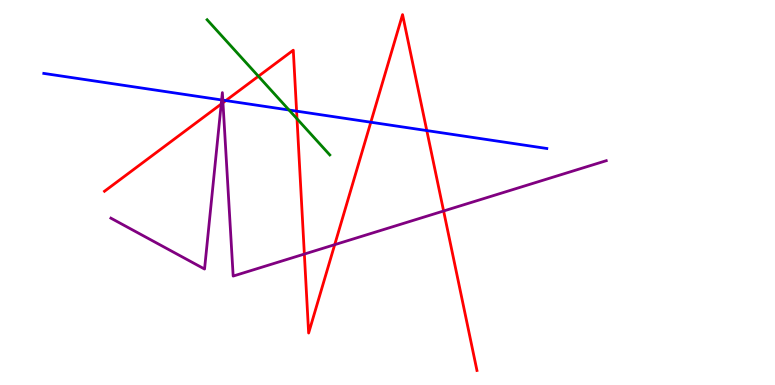[{'lines': ['blue', 'red'], 'intersections': [{'x': 2.91, 'y': 7.39}, {'x': 3.83, 'y': 7.11}, {'x': 4.78, 'y': 6.83}, {'x': 5.51, 'y': 6.61}]}, {'lines': ['green', 'red'], 'intersections': [{'x': 3.33, 'y': 8.02}, {'x': 3.83, 'y': 6.91}]}, {'lines': ['purple', 'red'], 'intersections': [{'x': 2.85, 'y': 7.3}, {'x': 2.88, 'y': 7.33}, {'x': 3.93, 'y': 3.4}, {'x': 4.32, 'y': 3.64}, {'x': 5.72, 'y': 4.52}]}, {'lines': ['blue', 'green'], 'intersections': [{'x': 3.73, 'y': 7.14}]}, {'lines': ['blue', 'purple'], 'intersections': [{'x': 2.86, 'y': 7.4}, {'x': 2.87, 'y': 7.4}]}, {'lines': ['green', 'purple'], 'intersections': []}]